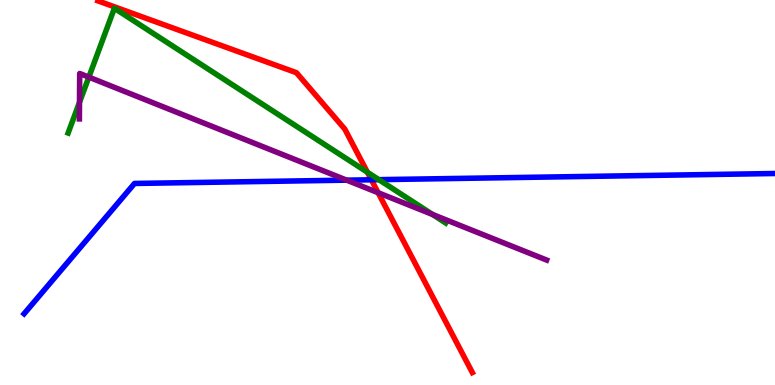[{'lines': ['blue', 'red'], 'intersections': [{'x': 4.79, 'y': 5.33}]}, {'lines': ['green', 'red'], 'intersections': [{'x': 4.74, 'y': 5.53}]}, {'lines': ['purple', 'red'], 'intersections': [{'x': 4.88, 'y': 4.99}]}, {'lines': ['blue', 'green'], 'intersections': [{'x': 4.89, 'y': 5.33}]}, {'lines': ['blue', 'purple'], 'intersections': [{'x': 4.47, 'y': 5.32}]}, {'lines': ['green', 'purple'], 'intersections': [{'x': 1.03, 'y': 7.34}, {'x': 1.15, 'y': 8.0}, {'x': 5.58, 'y': 4.43}]}]